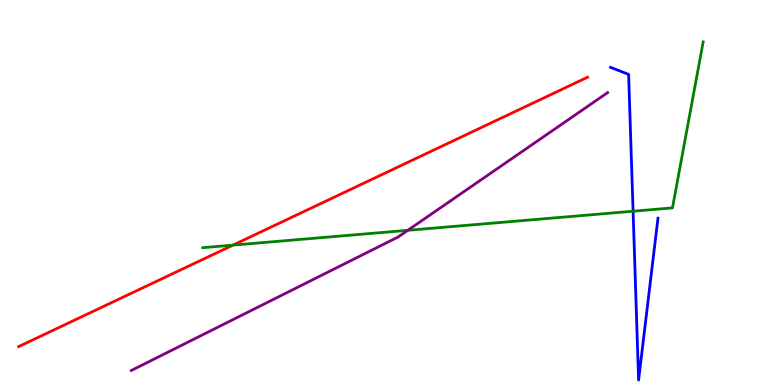[{'lines': ['blue', 'red'], 'intersections': []}, {'lines': ['green', 'red'], 'intersections': [{'x': 3.01, 'y': 3.63}]}, {'lines': ['purple', 'red'], 'intersections': []}, {'lines': ['blue', 'green'], 'intersections': [{'x': 8.17, 'y': 4.51}]}, {'lines': ['blue', 'purple'], 'intersections': []}, {'lines': ['green', 'purple'], 'intersections': [{'x': 5.26, 'y': 4.02}]}]